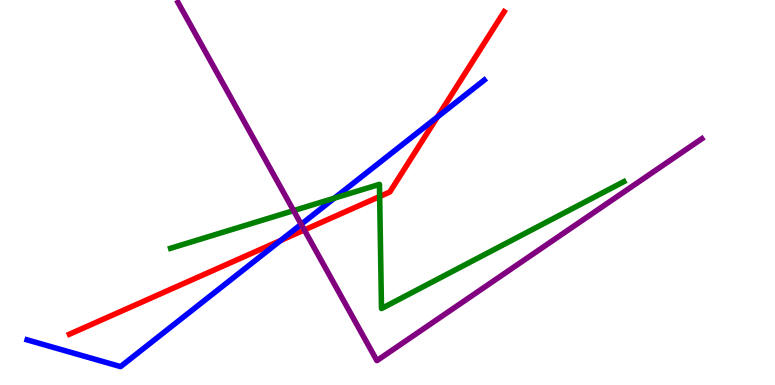[{'lines': ['blue', 'red'], 'intersections': [{'x': 3.62, 'y': 3.75}, {'x': 5.64, 'y': 6.96}]}, {'lines': ['green', 'red'], 'intersections': [{'x': 4.9, 'y': 4.9}]}, {'lines': ['purple', 'red'], 'intersections': [{'x': 3.93, 'y': 4.03}]}, {'lines': ['blue', 'green'], 'intersections': [{'x': 4.31, 'y': 4.85}]}, {'lines': ['blue', 'purple'], 'intersections': [{'x': 3.89, 'y': 4.17}]}, {'lines': ['green', 'purple'], 'intersections': [{'x': 3.79, 'y': 4.53}]}]